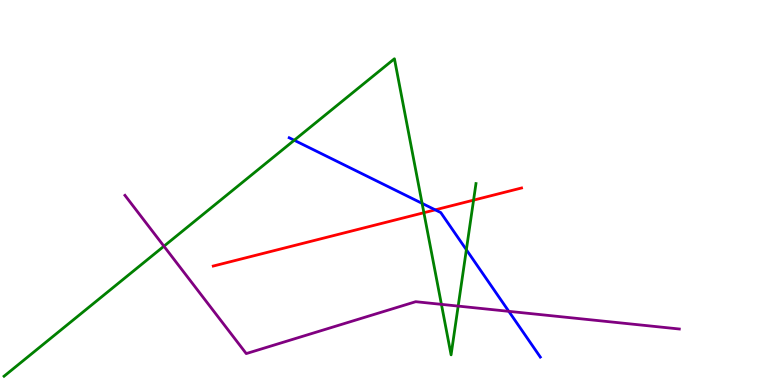[{'lines': ['blue', 'red'], 'intersections': [{'x': 5.62, 'y': 4.55}]}, {'lines': ['green', 'red'], 'intersections': [{'x': 5.47, 'y': 4.47}, {'x': 6.11, 'y': 4.8}]}, {'lines': ['purple', 'red'], 'intersections': []}, {'lines': ['blue', 'green'], 'intersections': [{'x': 3.8, 'y': 6.36}, {'x': 5.45, 'y': 4.72}, {'x': 6.02, 'y': 3.51}]}, {'lines': ['blue', 'purple'], 'intersections': [{'x': 6.57, 'y': 1.91}]}, {'lines': ['green', 'purple'], 'intersections': [{'x': 2.12, 'y': 3.6}, {'x': 5.7, 'y': 2.09}, {'x': 5.91, 'y': 2.05}]}]